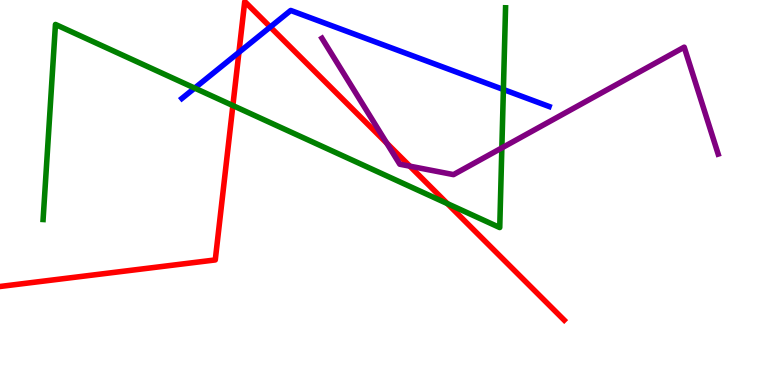[{'lines': ['blue', 'red'], 'intersections': [{'x': 3.08, 'y': 8.64}, {'x': 3.49, 'y': 9.3}]}, {'lines': ['green', 'red'], 'intersections': [{'x': 3.0, 'y': 7.26}, {'x': 5.77, 'y': 4.71}]}, {'lines': ['purple', 'red'], 'intersections': [{'x': 4.99, 'y': 6.28}, {'x': 5.29, 'y': 5.68}]}, {'lines': ['blue', 'green'], 'intersections': [{'x': 2.51, 'y': 7.71}, {'x': 6.5, 'y': 7.68}]}, {'lines': ['blue', 'purple'], 'intersections': []}, {'lines': ['green', 'purple'], 'intersections': [{'x': 6.48, 'y': 6.16}]}]